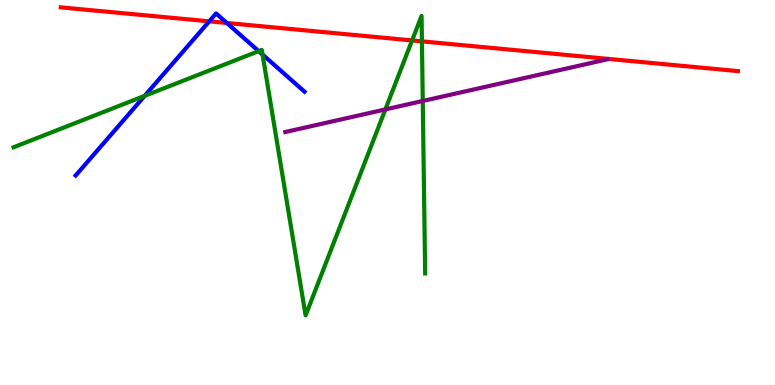[{'lines': ['blue', 'red'], 'intersections': [{'x': 2.7, 'y': 9.45}, {'x': 2.93, 'y': 9.4}]}, {'lines': ['green', 'red'], 'intersections': [{'x': 5.32, 'y': 8.95}, {'x': 5.44, 'y': 8.93}]}, {'lines': ['purple', 'red'], 'intersections': []}, {'lines': ['blue', 'green'], 'intersections': [{'x': 1.87, 'y': 7.51}, {'x': 3.34, 'y': 8.67}, {'x': 3.39, 'y': 8.58}]}, {'lines': ['blue', 'purple'], 'intersections': []}, {'lines': ['green', 'purple'], 'intersections': [{'x': 4.97, 'y': 7.16}, {'x': 5.45, 'y': 7.38}]}]